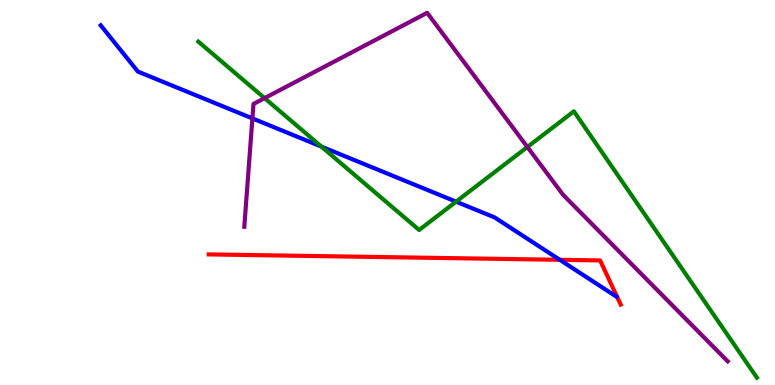[{'lines': ['blue', 'red'], 'intersections': [{'x': 7.22, 'y': 3.25}]}, {'lines': ['green', 'red'], 'intersections': []}, {'lines': ['purple', 'red'], 'intersections': []}, {'lines': ['blue', 'green'], 'intersections': [{'x': 4.15, 'y': 6.19}, {'x': 5.88, 'y': 4.76}]}, {'lines': ['blue', 'purple'], 'intersections': [{'x': 3.26, 'y': 6.92}]}, {'lines': ['green', 'purple'], 'intersections': [{'x': 3.41, 'y': 7.45}, {'x': 6.8, 'y': 6.18}]}]